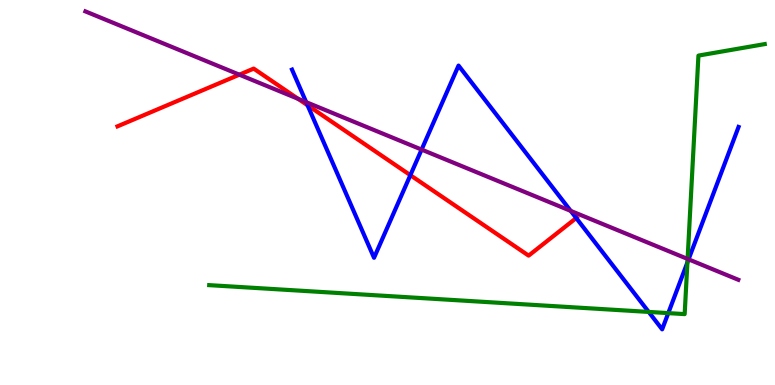[{'lines': ['blue', 'red'], 'intersections': [{'x': 3.97, 'y': 7.27}, {'x': 5.29, 'y': 5.45}, {'x': 7.44, 'y': 4.34}]}, {'lines': ['green', 'red'], 'intersections': []}, {'lines': ['purple', 'red'], 'intersections': [{'x': 3.09, 'y': 8.06}, {'x': 3.85, 'y': 7.43}]}, {'lines': ['blue', 'green'], 'intersections': [{'x': 8.37, 'y': 1.9}, {'x': 8.62, 'y': 1.87}, {'x': 8.87, 'y': 3.18}]}, {'lines': ['blue', 'purple'], 'intersections': [{'x': 3.95, 'y': 7.35}, {'x': 5.44, 'y': 6.11}, {'x': 7.36, 'y': 4.52}, {'x': 8.88, 'y': 3.26}]}, {'lines': ['green', 'purple'], 'intersections': [{'x': 8.87, 'y': 3.27}]}]